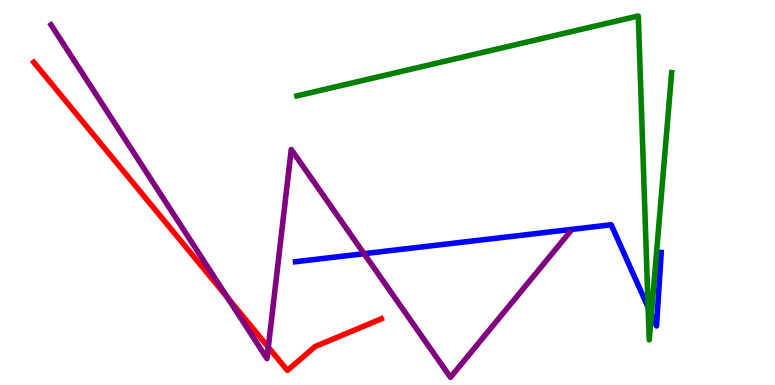[{'lines': ['blue', 'red'], 'intersections': []}, {'lines': ['green', 'red'], 'intersections': []}, {'lines': ['purple', 'red'], 'intersections': [{'x': 2.94, 'y': 2.27}, {'x': 3.46, 'y': 0.982}]}, {'lines': ['blue', 'green'], 'intersections': [{'x': 8.36, 'y': 2.02}, {'x': 8.4, 'y': 1.83}]}, {'lines': ['blue', 'purple'], 'intersections': [{'x': 4.7, 'y': 3.41}]}, {'lines': ['green', 'purple'], 'intersections': []}]